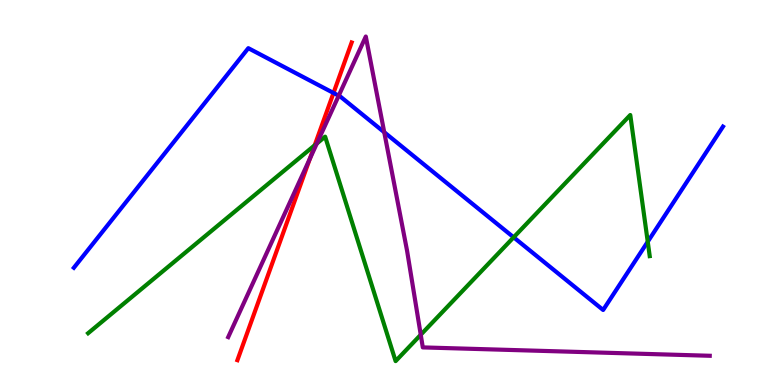[{'lines': ['blue', 'red'], 'intersections': [{'x': 4.3, 'y': 7.59}]}, {'lines': ['green', 'red'], 'intersections': [{'x': 4.06, 'y': 6.23}]}, {'lines': ['purple', 'red'], 'intersections': [{'x': 4.0, 'y': 5.88}]}, {'lines': ['blue', 'green'], 'intersections': [{'x': 6.63, 'y': 3.84}, {'x': 8.36, 'y': 3.72}]}, {'lines': ['blue', 'purple'], 'intersections': [{'x': 4.37, 'y': 7.51}, {'x': 4.96, 'y': 6.57}]}, {'lines': ['green', 'purple'], 'intersections': [{'x': 4.09, 'y': 6.27}, {'x': 5.43, 'y': 1.31}]}]